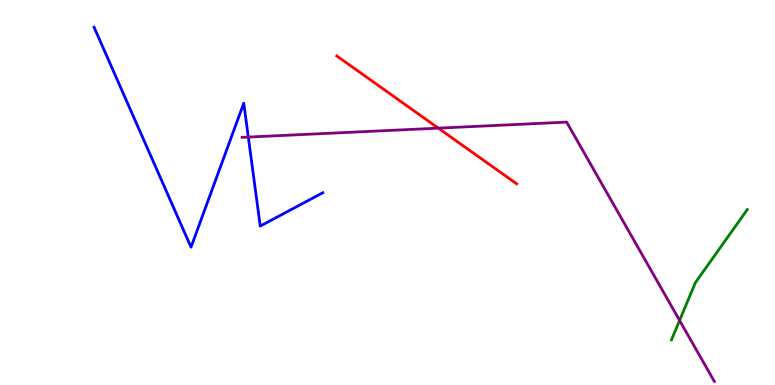[{'lines': ['blue', 'red'], 'intersections': []}, {'lines': ['green', 'red'], 'intersections': []}, {'lines': ['purple', 'red'], 'intersections': [{'x': 5.66, 'y': 6.67}]}, {'lines': ['blue', 'green'], 'intersections': []}, {'lines': ['blue', 'purple'], 'intersections': [{'x': 3.2, 'y': 6.44}]}, {'lines': ['green', 'purple'], 'intersections': [{'x': 8.77, 'y': 1.68}]}]